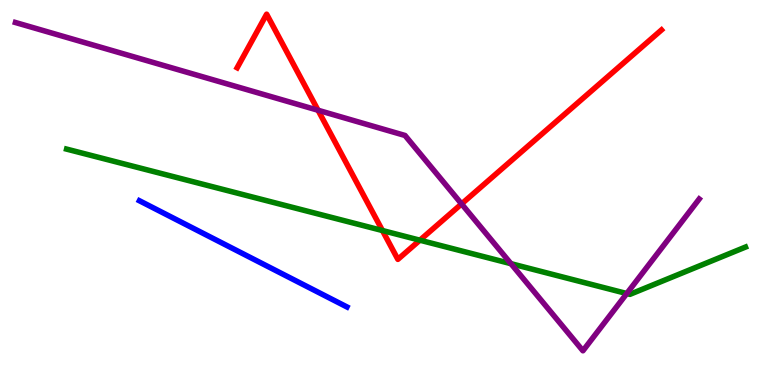[{'lines': ['blue', 'red'], 'intersections': []}, {'lines': ['green', 'red'], 'intersections': [{'x': 4.93, 'y': 4.01}, {'x': 5.42, 'y': 3.76}]}, {'lines': ['purple', 'red'], 'intersections': [{'x': 4.1, 'y': 7.14}, {'x': 5.96, 'y': 4.7}]}, {'lines': ['blue', 'green'], 'intersections': []}, {'lines': ['blue', 'purple'], 'intersections': []}, {'lines': ['green', 'purple'], 'intersections': [{'x': 6.59, 'y': 3.15}, {'x': 8.09, 'y': 2.38}]}]